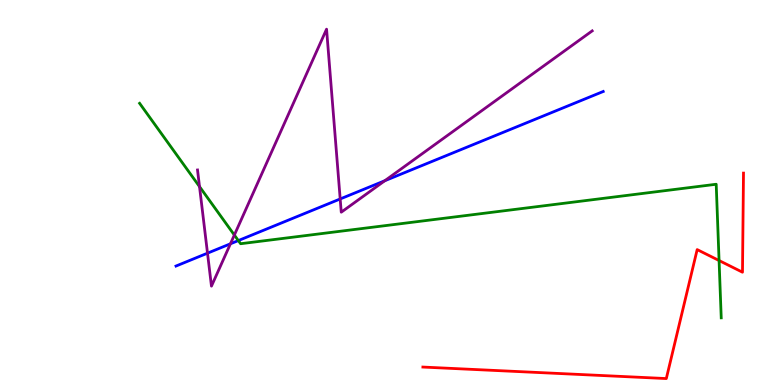[{'lines': ['blue', 'red'], 'intersections': []}, {'lines': ['green', 'red'], 'intersections': [{'x': 9.28, 'y': 3.23}]}, {'lines': ['purple', 'red'], 'intersections': []}, {'lines': ['blue', 'green'], 'intersections': [{'x': 3.08, 'y': 3.75}]}, {'lines': ['blue', 'purple'], 'intersections': [{'x': 2.68, 'y': 3.42}, {'x': 2.97, 'y': 3.67}, {'x': 4.39, 'y': 4.83}, {'x': 4.97, 'y': 5.31}]}, {'lines': ['green', 'purple'], 'intersections': [{'x': 2.57, 'y': 5.15}, {'x': 3.02, 'y': 3.9}]}]